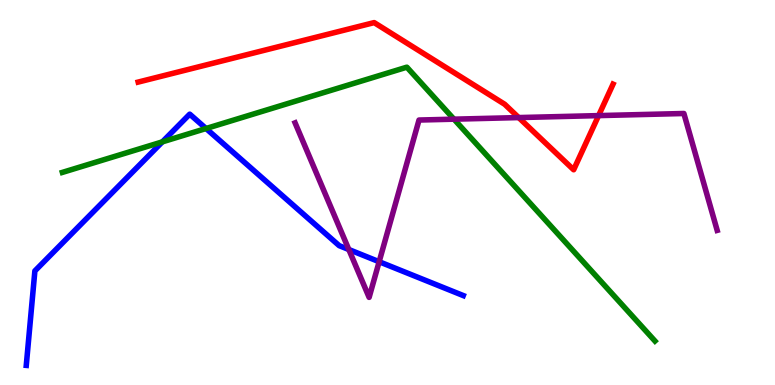[{'lines': ['blue', 'red'], 'intersections': []}, {'lines': ['green', 'red'], 'intersections': []}, {'lines': ['purple', 'red'], 'intersections': [{'x': 6.69, 'y': 6.95}, {'x': 7.72, 'y': 7.0}]}, {'lines': ['blue', 'green'], 'intersections': [{'x': 2.1, 'y': 6.32}, {'x': 2.66, 'y': 6.66}]}, {'lines': ['blue', 'purple'], 'intersections': [{'x': 4.5, 'y': 3.52}, {'x': 4.89, 'y': 3.2}]}, {'lines': ['green', 'purple'], 'intersections': [{'x': 5.86, 'y': 6.9}]}]